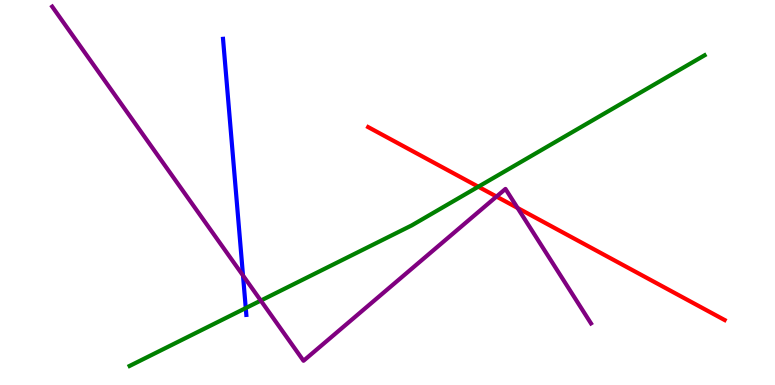[{'lines': ['blue', 'red'], 'intersections': []}, {'lines': ['green', 'red'], 'intersections': [{'x': 6.17, 'y': 5.15}]}, {'lines': ['purple', 'red'], 'intersections': [{'x': 6.41, 'y': 4.89}, {'x': 6.68, 'y': 4.6}]}, {'lines': ['blue', 'green'], 'intersections': [{'x': 3.17, 'y': 2.0}]}, {'lines': ['blue', 'purple'], 'intersections': [{'x': 3.14, 'y': 2.84}]}, {'lines': ['green', 'purple'], 'intersections': [{'x': 3.37, 'y': 2.19}]}]